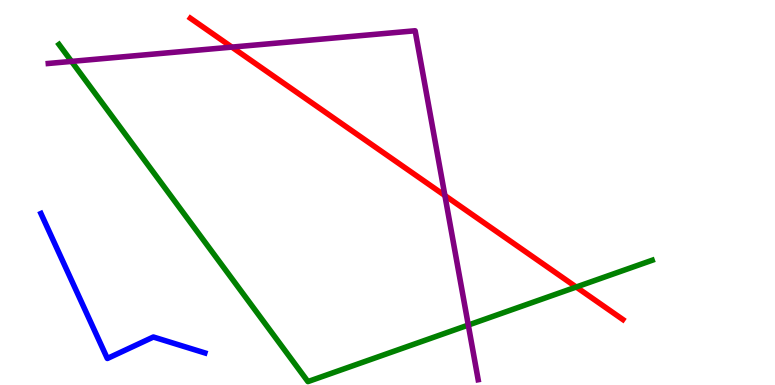[{'lines': ['blue', 'red'], 'intersections': []}, {'lines': ['green', 'red'], 'intersections': [{'x': 7.44, 'y': 2.54}]}, {'lines': ['purple', 'red'], 'intersections': [{'x': 2.99, 'y': 8.78}, {'x': 5.74, 'y': 4.92}]}, {'lines': ['blue', 'green'], 'intersections': []}, {'lines': ['blue', 'purple'], 'intersections': []}, {'lines': ['green', 'purple'], 'intersections': [{'x': 0.923, 'y': 8.41}, {'x': 6.04, 'y': 1.56}]}]